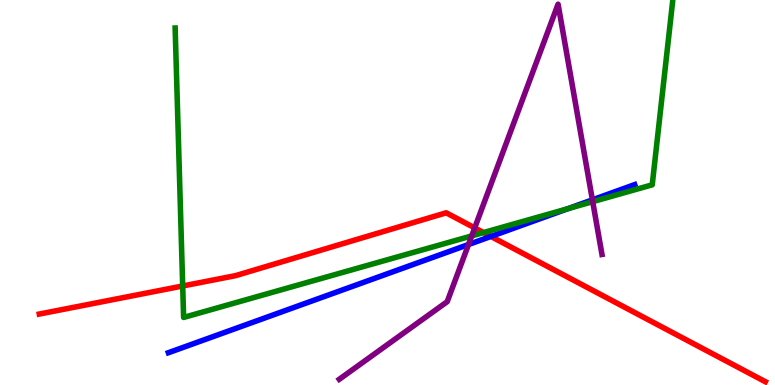[{'lines': ['blue', 'red'], 'intersections': [{'x': 6.33, 'y': 3.86}]}, {'lines': ['green', 'red'], 'intersections': [{'x': 2.36, 'y': 2.57}, {'x': 6.24, 'y': 3.96}]}, {'lines': ['purple', 'red'], 'intersections': [{'x': 6.13, 'y': 4.08}]}, {'lines': ['blue', 'green'], 'intersections': [{'x': 7.33, 'y': 4.58}]}, {'lines': ['blue', 'purple'], 'intersections': [{'x': 6.05, 'y': 3.65}, {'x': 7.64, 'y': 4.81}]}, {'lines': ['green', 'purple'], 'intersections': [{'x': 6.09, 'y': 3.87}, {'x': 7.65, 'y': 4.76}]}]